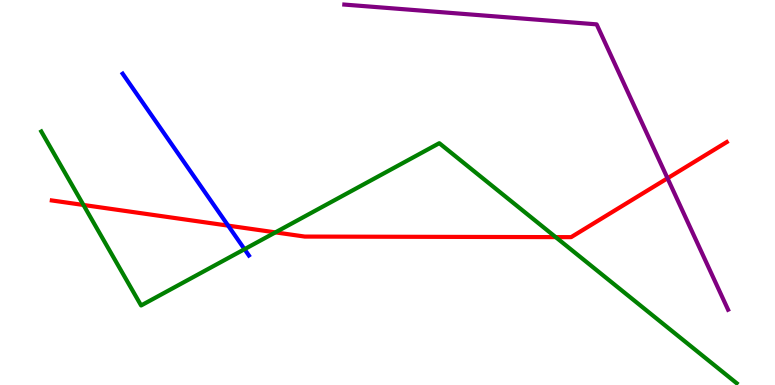[{'lines': ['blue', 'red'], 'intersections': [{'x': 2.94, 'y': 4.14}]}, {'lines': ['green', 'red'], 'intersections': [{'x': 1.08, 'y': 4.68}, {'x': 3.55, 'y': 3.96}, {'x': 7.17, 'y': 3.84}]}, {'lines': ['purple', 'red'], 'intersections': [{'x': 8.61, 'y': 5.37}]}, {'lines': ['blue', 'green'], 'intersections': [{'x': 3.16, 'y': 3.53}]}, {'lines': ['blue', 'purple'], 'intersections': []}, {'lines': ['green', 'purple'], 'intersections': []}]